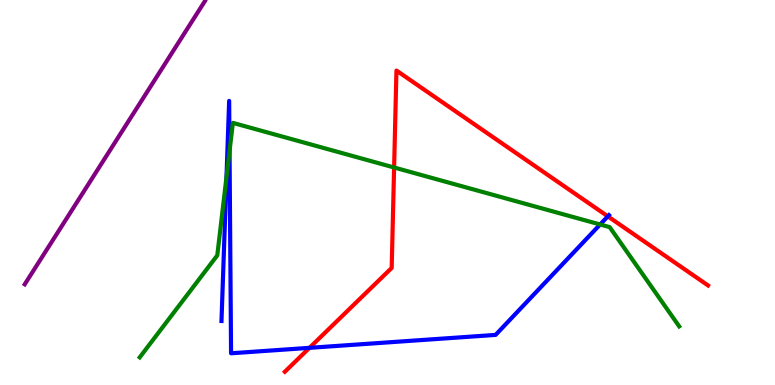[{'lines': ['blue', 'red'], 'intersections': [{'x': 3.99, 'y': 0.965}, {'x': 7.84, 'y': 4.38}]}, {'lines': ['green', 'red'], 'intersections': [{'x': 5.09, 'y': 5.65}]}, {'lines': ['purple', 'red'], 'intersections': []}, {'lines': ['blue', 'green'], 'intersections': [{'x': 2.92, 'y': 5.4}, {'x': 2.96, 'y': 6.07}, {'x': 7.74, 'y': 4.17}]}, {'lines': ['blue', 'purple'], 'intersections': []}, {'lines': ['green', 'purple'], 'intersections': []}]